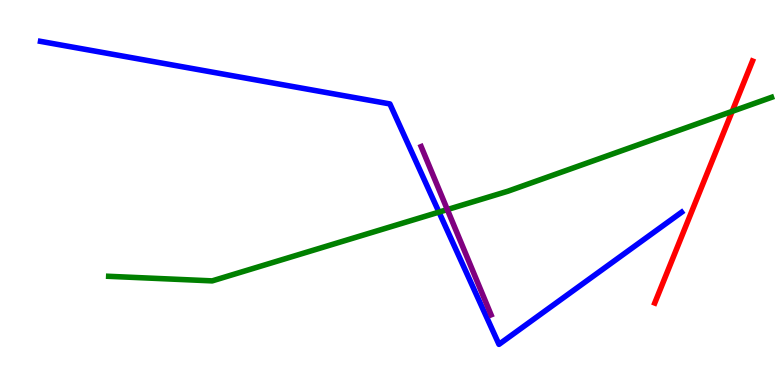[{'lines': ['blue', 'red'], 'intersections': []}, {'lines': ['green', 'red'], 'intersections': [{'x': 9.45, 'y': 7.11}]}, {'lines': ['purple', 'red'], 'intersections': []}, {'lines': ['blue', 'green'], 'intersections': [{'x': 5.66, 'y': 4.49}]}, {'lines': ['blue', 'purple'], 'intersections': []}, {'lines': ['green', 'purple'], 'intersections': [{'x': 5.77, 'y': 4.56}]}]